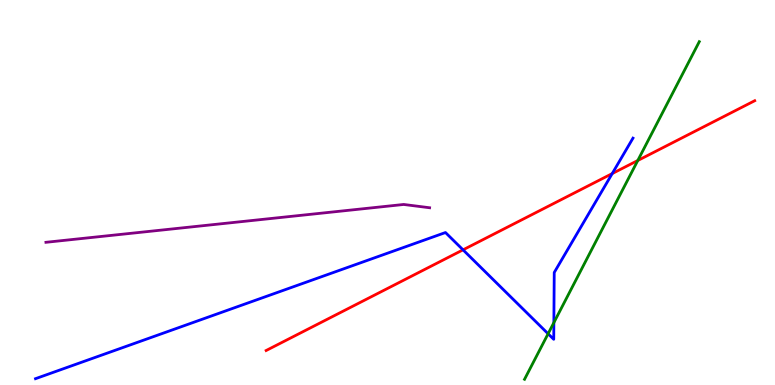[{'lines': ['blue', 'red'], 'intersections': [{'x': 5.97, 'y': 3.51}, {'x': 7.9, 'y': 5.49}]}, {'lines': ['green', 'red'], 'intersections': [{'x': 8.23, 'y': 5.83}]}, {'lines': ['purple', 'red'], 'intersections': []}, {'lines': ['blue', 'green'], 'intersections': [{'x': 7.07, 'y': 1.33}, {'x': 7.15, 'y': 1.62}]}, {'lines': ['blue', 'purple'], 'intersections': []}, {'lines': ['green', 'purple'], 'intersections': []}]